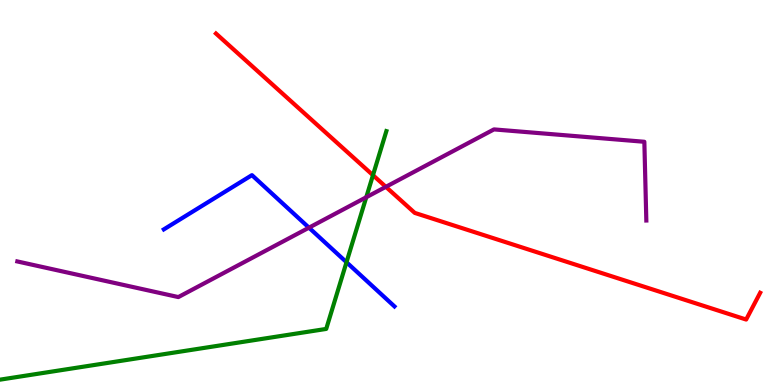[{'lines': ['blue', 'red'], 'intersections': []}, {'lines': ['green', 'red'], 'intersections': [{'x': 4.81, 'y': 5.45}]}, {'lines': ['purple', 'red'], 'intersections': [{'x': 4.98, 'y': 5.15}]}, {'lines': ['blue', 'green'], 'intersections': [{'x': 4.47, 'y': 3.19}]}, {'lines': ['blue', 'purple'], 'intersections': [{'x': 3.99, 'y': 4.09}]}, {'lines': ['green', 'purple'], 'intersections': [{'x': 4.73, 'y': 4.88}]}]